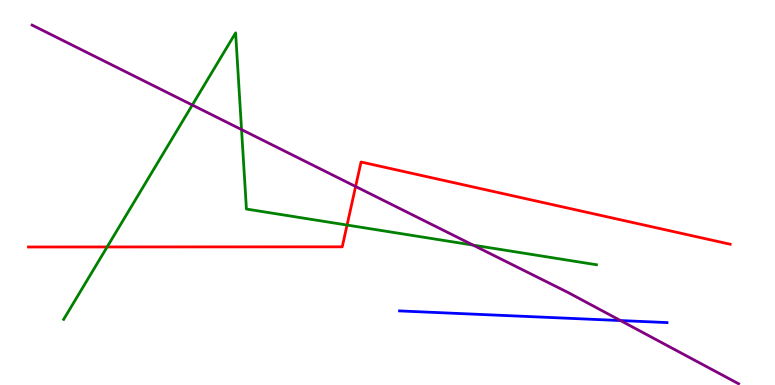[{'lines': ['blue', 'red'], 'intersections': []}, {'lines': ['green', 'red'], 'intersections': [{'x': 1.38, 'y': 3.59}, {'x': 4.48, 'y': 4.15}]}, {'lines': ['purple', 'red'], 'intersections': [{'x': 4.59, 'y': 5.16}]}, {'lines': ['blue', 'green'], 'intersections': []}, {'lines': ['blue', 'purple'], 'intersections': [{'x': 8.01, 'y': 1.67}]}, {'lines': ['green', 'purple'], 'intersections': [{'x': 2.48, 'y': 7.27}, {'x': 3.12, 'y': 6.63}, {'x': 6.1, 'y': 3.63}]}]